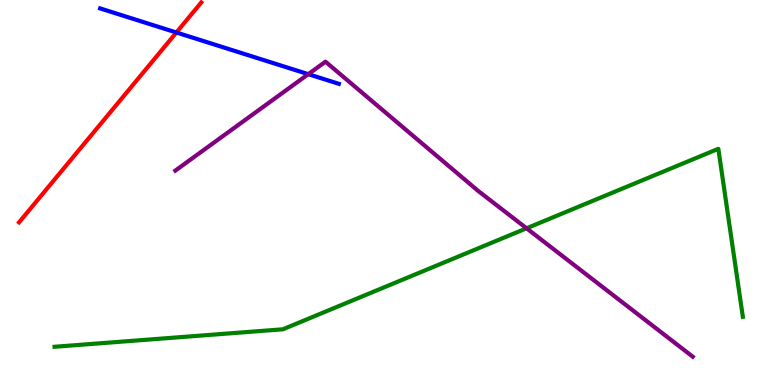[{'lines': ['blue', 'red'], 'intersections': [{'x': 2.28, 'y': 9.16}]}, {'lines': ['green', 'red'], 'intersections': []}, {'lines': ['purple', 'red'], 'intersections': []}, {'lines': ['blue', 'green'], 'intersections': []}, {'lines': ['blue', 'purple'], 'intersections': [{'x': 3.98, 'y': 8.07}]}, {'lines': ['green', 'purple'], 'intersections': [{'x': 6.79, 'y': 4.07}]}]